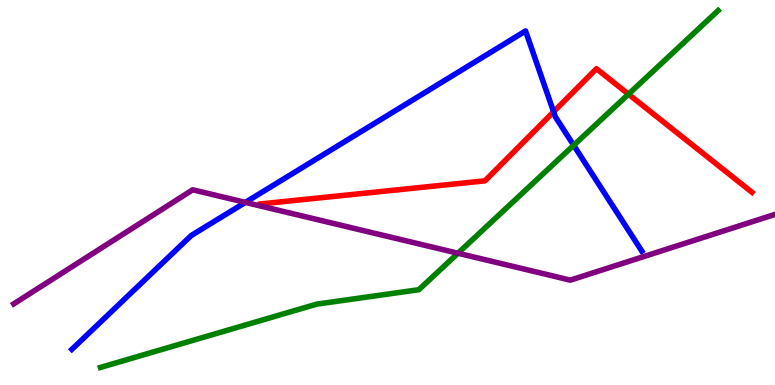[{'lines': ['blue', 'red'], 'intersections': [{'x': 7.14, 'y': 7.1}]}, {'lines': ['green', 'red'], 'intersections': [{'x': 8.11, 'y': 7.55}]}, {'lines': ['purple', 'red'], 'intersections': []}, {'lines': ['blue', 'green'], 'intersections': [{'x': 7.4, 'y': 6.23}]}, {'lines': ['blue', 'purple'], 'intersections': [{'x': 3.17, 'y': 4.74}]}, {'lines': ['green', 'purple'], 'intersections': [{'x': 5.91, 'y': 3.42}]}]